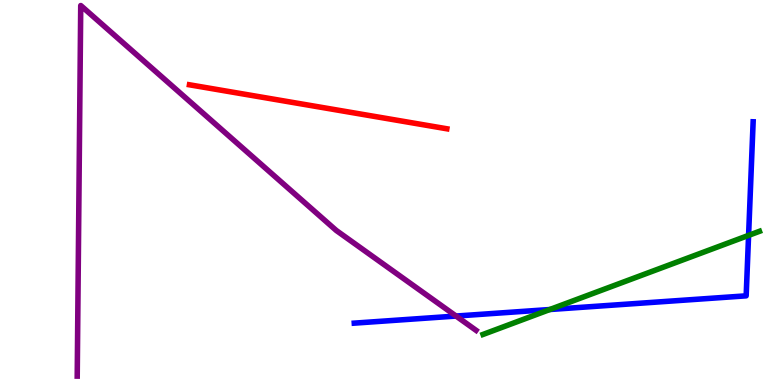[{'lines': ['blue', 'red'], 'intersections': []}, {'lines': ['green', 'red'], 'intersections': []}, {'lines': ['purple', 'red'], 'intersections': []}, {'lines': ['blue', 'green'], 'intersections': [{'x': 7.09, 'y': 1.96}, {'x': 9.66, 'y': 3.89}]}, {'lines': ['blue', 'purple'], 'intersections': [{'x': 5.88, 'y': 1.79}]}, {'lines': ['green', 'purple'], 'intersections': []}]